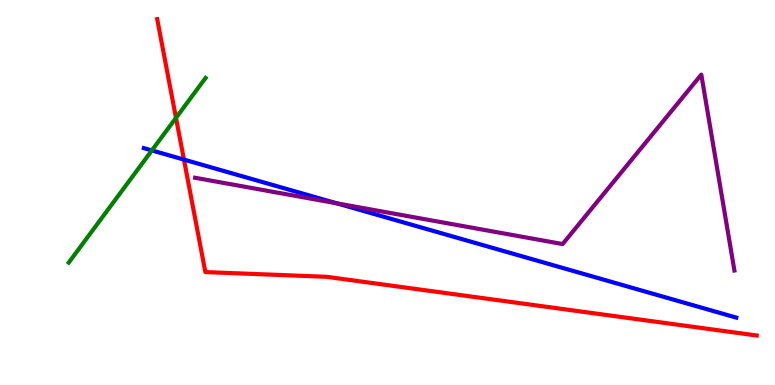[{'lines': ['blue', 'red'], 'intersections': [{'x': 2.37, 'y': 5.85}]}, {'lines': ['green', 'red'], 'intersections': [{'x': 2.27, 'y': 6.94}]}, {'lines': ['purple', 'red'], 'intersections': []}, {'lines': ['blue', 'green'], 'intersections': [{'x': 1.96, 'y': 6.09}]}, {'lines': ['blue', 'purple'], 'intersections': [{'x': 4.35, 'y': 4.72}]}, {'lines': ['green', 'purple'], 'intersections': []}]